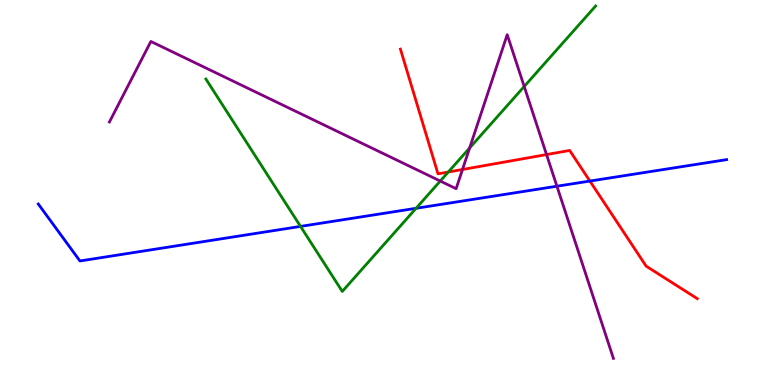[{'lines': ['blue', 'red'], 'intersections': [{'x': 7.61, 'y': 5.3}]}, {'lines': ['green', 'red'], 'intersections': [{'x': 5.78, 'y': 5.53}]}, {'lines': ['purple', 'red'], 'intersections': [{'x': 5.97, 'y': 5.6}, {'x': 7.05, 'y': 5.99}]}, {'lines': ['blue', 'green'], 'intersections': [{'x': 3.88, 'y': 4.12}, {'x': 5.37, 'y': 4.59}]}, {'lines': ['blue', 'purple'], 'intersections': [{'x': 7.19, 'y': 5.16}]}, {'lines': ['green', 'purple'], 'intersections': [{'x': 5.68, 'y': 5.3}, {'x': 6.06, 'y': 6.16}, {'x': 6.76, 'y': 7.75}]}]